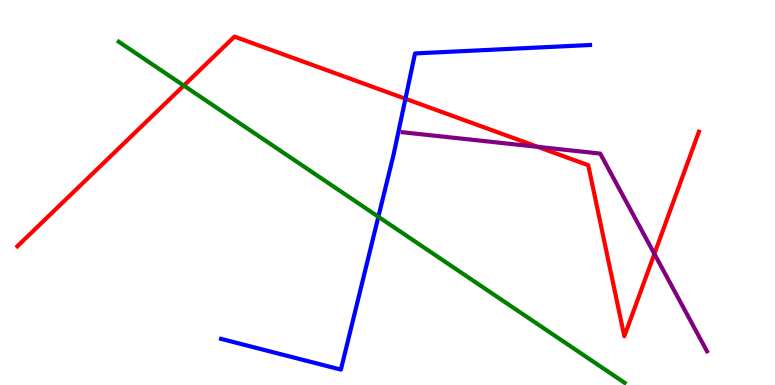[{'lines': ['blue', 'red'], 'intersections': [{'x': 5.23, 'y': 7.43}]}, {'lines': ['green', 'red'], 'intersections': [{'x': 2.37, 'y': 7.78}]}, {'lines': ['purple', 'red'], 'intersections': [{'x': 6.94, 'y': 6.19}, {'x': 8.44, 'y': 3.41}]}, {'lines': ['blue', 'green'], 'intersections': [{'x': 4.88, 'y': 4.37}]}, {'lines': ['blue', 'purple'], 'intersections': []}, {'lines': ['green', 'purple'], 'intersections': []}]